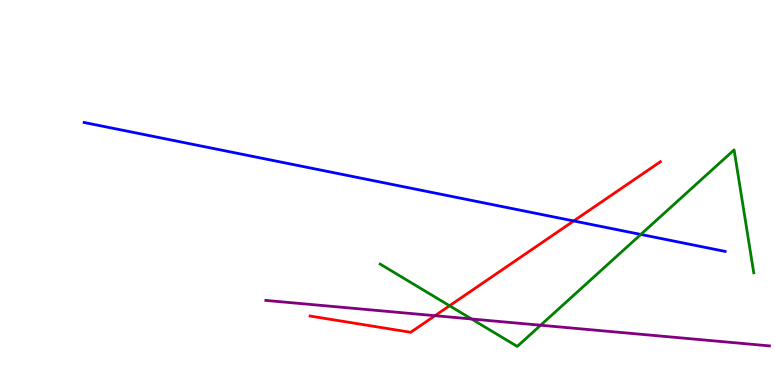[{'lines': ['blue', 'red'], 'intersections': [{'x': 7.4, 'y': 4.26}]}, {'lines': ['green', 'red'], 'intersections': [{'x': 5.8, 'y': 2.06}]}, {'lines': ['purple', 'red'], 'intersections': [{'x': 5.61, 'y': 1.8}]}, {'lines': ['blue', 'green'], 'intersections': [{'x': 8.27, 'y': 3.91}]}, {'lines': ['blue', 'purple'], 'intersections': []}, {'lines': ['green', 'purple'], 'intersections': [{'x': 6.08, 'y': 1.71}, {'x': 6.98, 'y': 1.55}]}]